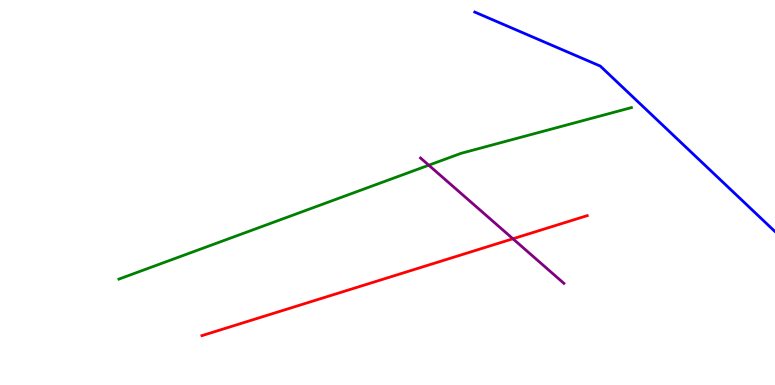[{'lines': ['blue', 'red'], 'intersections': []}, {'lines': ['green', 'red'], 'intersections': []}, {'lines': ['purple', 'red'], 'intersections': [{'x': 6.62, 'y': 3.8}]}, {'lines': ['blue', 'green'], 'intersections': []}, {'lines': ['blue', 'purple'], 'intersections': []}, {'lines': ['green', 'purple'], 'intersections': [{'x': 5.53, 'y': 5.71}]}]